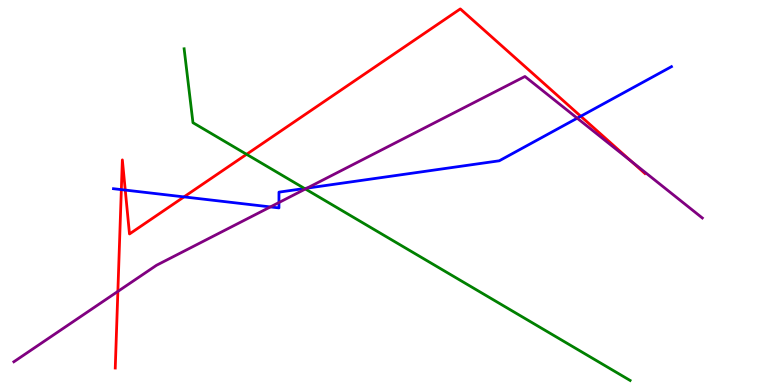[{'lines': ['blue', 'red'], 'intersections': [{'x': 1.57, 'y': 5.07}, {'x': 1.62, 'y': 5.06}, {'x': 2.37, 'y': 4.89}, {'x': 7.49, 'y': 6.98}]}, {'lines': ['green', 'red'], 'intersections': [{'x': 3.18, 'y': 5.99}]}, {'lines': ['purple', 'red'], 'intersections': [{'x': 1.52, 'y': 2.43}, {'x': 8.15, 'y': 5.81}]}, {'lines': ['blue', 'green'], 'intersections': [{'x': 3.93, 'y': 5.1}]}, {'lines': ['blue', 'purple'], 'intersections': [{'x': 3.49, 'y': 4.63}, {'x': 3.6, 'y': 4.74}, {'x': 3.96, 'y': 5.11}, {'x': 7.45, 'y': 6.93}]}, {'lines': ['green', 'purple'], 'intersections': [{'x': 3.94, 'y': 5.09}]}]